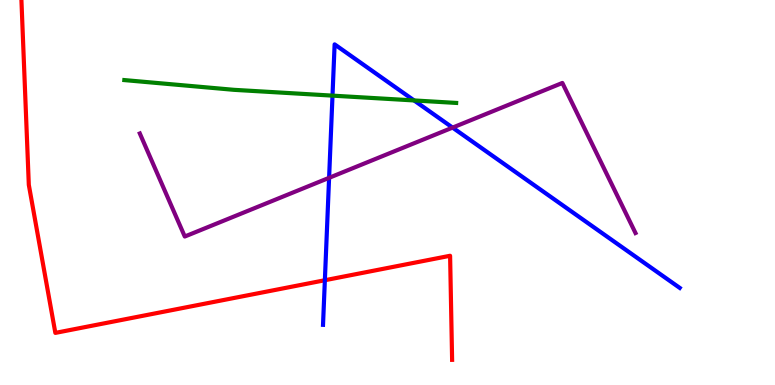[{'lines': ['blue', 'red'], 'intersections': [{'x': 4.19, 'y': 2.72}]}, {'lines': ['green', 'red'], 'intersections': []}, {'lines': ['purple', 'red'], 'intersections': []}, {'lines': ['blue', 'green'], 'intersections': [{'x': 4.29, 'y': 7.52}, {'x': 5.34, 'y': 7.39}]}, {'lines': ['blue', 'purple'], 'intersections': [{'x': 4.25, 'y': 5.38}, {'x': 5.84, 'y': 6.69}]}, {'lines': ['green', 'purple'], 'intersections': []}]